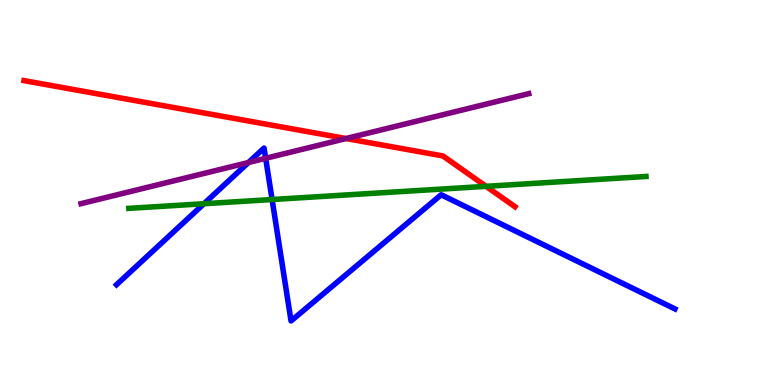[{'lines': ['blue', 'red'], 'intersections': []}, {'lines': ['green', 'red'], 'intersections': [{'x': 6.27, 'y': 5.16}]}, {'lines': ['purple', 'red'], 'intersections': [{'x': 4.47, 'y': 6.4}]}, {'lines': ['blue', 'green'], 'intersections': [{'x': 2.63, 'y': 4.71}, {'x': 3.51, 'y': 4.82}]}, {'lines': ['blue', 'purple'], 'intersections': [{'x': 3.21, 'y': 5.78}, {'x': 3.43, 'y': 5.89}]}, {'lines': ['green', 'purple'], 'intersections': []}]